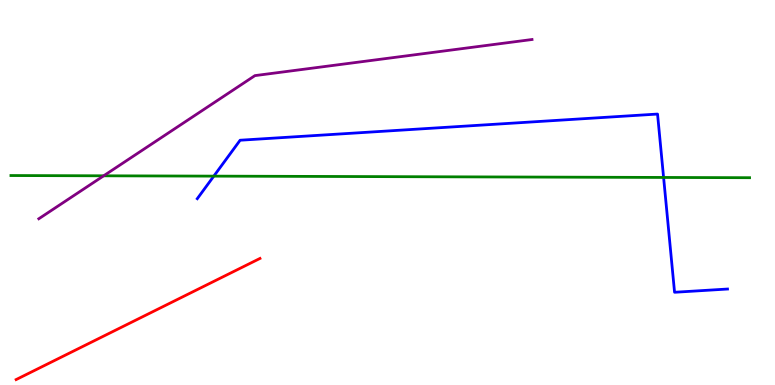[{'lines': ['blue', 'red'], 'intersections': []}, {'lines': ['green', 'red'], 'intersections': []}, {'lines': ['purple', 'red'], 'intersections': []}, {'lines': ['blue', 'green'], 'intersections': [{'x': 2.76, 'y': 5.43}, {'x': 8.56, 'y': 5.39}]}, {'lines': ['blue', 'purple'], 'intersections': []}, {'lines': ['green', 'purple'], 'intersections': [{'x': 1.34, 'y': 5.43}]}]